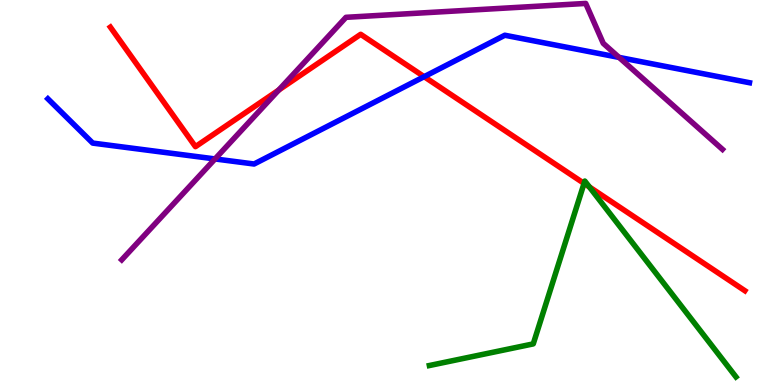[{'lines': ['blue', 'red'], 'intersections': [{'x': 5.47, 'y': 8.01}]}, {'lines': ['green', 'red'], 'intersections': [{'x': 7.54, 'y': 5.24}, {'x': 7.6, 'y': 5.14}]}, {'lines': ['purple', 'red'], 'intersections': [{'x': 3.6, 'y': 7.66}]}, {'lines': ['blue', 'green'], 'intersections': []}, {'lines': ['blue', 'purple'], 'intersections': [{'x': 2.77, 'y': 5.87}, {'x': 7.99, 'y': 8.51}]}, {'lines': ['green', 'purple'], 'intersections': []}]